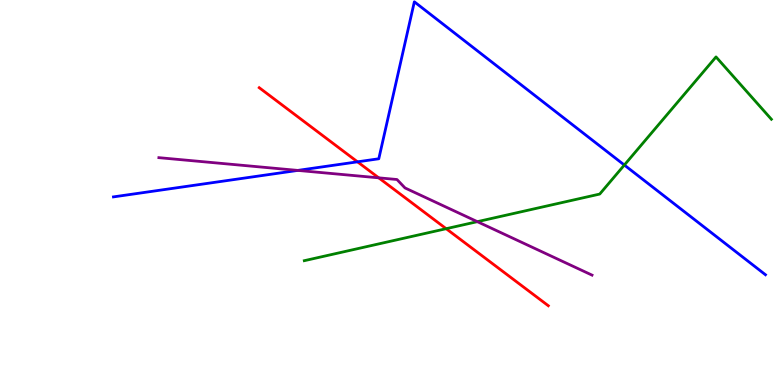[{'lines': ['blue', 'red'], 'intersections': [{'x': 4.61, 'y': 5.8}]}, {'lines': ['green', 'red'], 'intersections': [{'x': 5.76, 'y': 4.06}]}, {'lines': ['purple', 'red'], 'intersections': [{'x': 4.89, 'y': 5.38}]}, {'lines': ['blue', 'green'], 'intersections': [{'x': 8.06, 'y': 5.71}]}, {'lines': ['blue', 'purple'], 'intersections': [{'x': 3.84, 'y': 5.57}]}, {'lines': ['green', 'purple'], 'intersections': [{'x': 6.16, 'y': 4.24}]}]